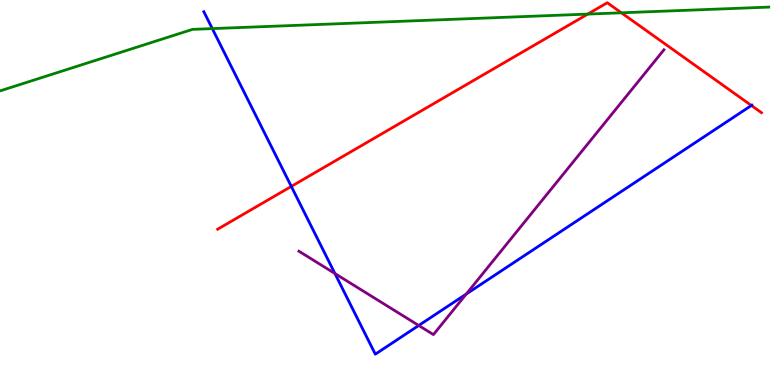[{'lines': ['blue', 'red'], 'intersections': [{'x': 3.76, 'y': 5.16}, {'x': 9.7, 'y': 7.26}]}, {'lines': ['green', 'red'], 'intersections': [{'x': 7.58, 'y': 9.63}, {'x': 8.02, 'y': 9.67}]}, {'lines': ['purple', 'red'], 'intersections': []}, {'lines': ['blue', 'green'], 'intersections': [{'x': 2.74, 'y': 9.26}]}, {'lines': ['blue', 'purple'], 'intersections': [{'x': 4.32, 'y': 2.9}, {'x': 5.4, 'y': 1.55}, {'x': 6.02, 'y': 2.36}]}, {'lines': ['green', 'purple'], 'intersections': []}]